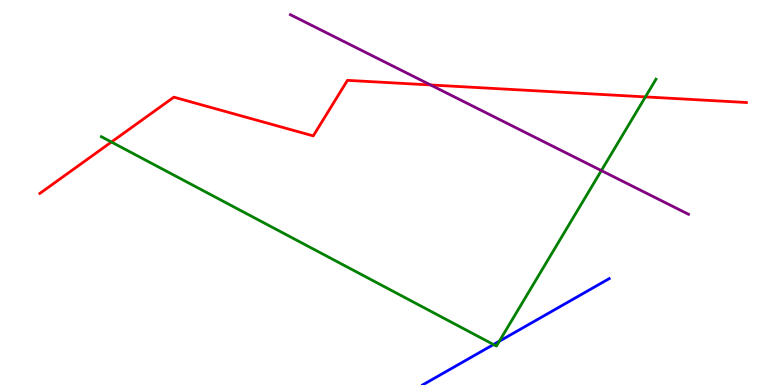[{'lines': ['blue', 'red'], 'intersections': []}, {'lines': ['green', 'red'], 'intersections': [{'x': 1.44, 'y': 6.31}, {'x': 8.33, 'y': 7.48}]}, {'lines': ['purple', 'red'], 'intersections': [{'x': 5.56, 'y': 7.79}]}, {'lines': ['blue', 'green'], 'intersections': [{'x': 6.37, 'y': 1.05}, {'x': 6.44, 'y': 1.14}]}, {'lines': ['blue', 'purple'], 'intersections': []}, {'lines': ['green', 'purple'], 'intersections': [{'x': 7.76, 'y': 5.57}]}]